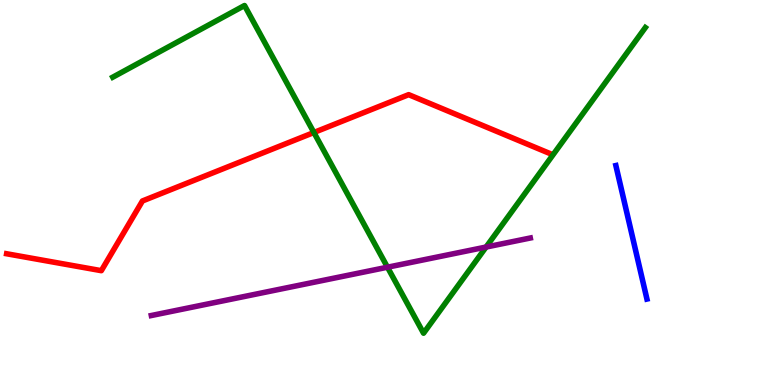[{'lines': ['blue', 'red'], 'intersections': []}, {'lines': ['green', 'red'], 'intersections': [{'x': 4.05, 'y': 6.56}]}, {'lines': ['purple', 'red'], 'intersections': []}, {'lines': ['blue', 'green'], 'intersections': []}, {'lines': ['blue', 'purple'], 'intersections': []}, {'lines': ['green', 'purple'], 'intersections': [{'x': 5.0, 'y': 3.06}, {'x': 6.27, 'y': 3.58}]}]